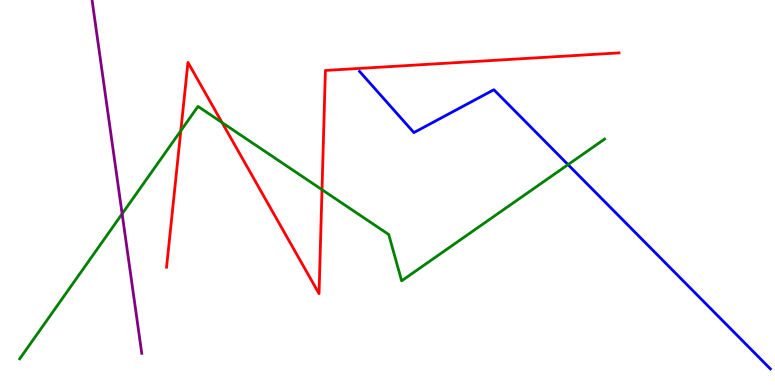[{'lines': ['blue', 'red'], 'intersections': []}, {'lines': ['green', 'red'], 'intersections': [{'x': 2.33, 'y': 6.6}, {'x': 2.87, 'y': 6.82}, {'x': 4.15, 'y': 5.07}]}, {'lines': ['purple', 'red'], 'intersections': []}, {'lines': ['blue', 'green'], 'intersections': [{'x': 7.33, 'y': 5.72}]}, {'lines': ['blue', 'purple'], 'intersections': []}, {'lines': ['green', 'purple'], 'intersections': [{'x': 1.58, 'y': 4.45}]}]